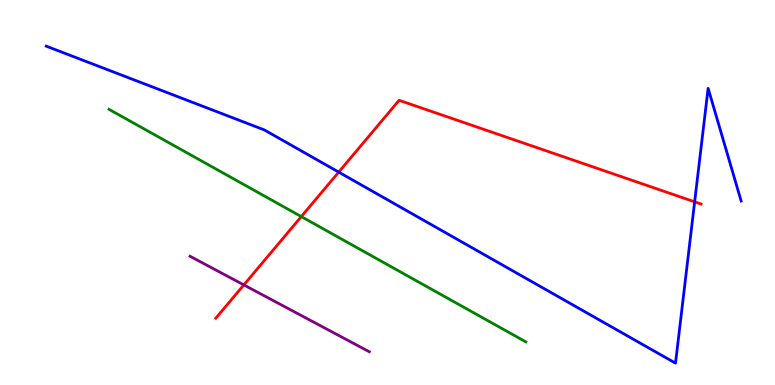[{'lines': ['blue', 'red'], 'intersections': [{'x': 4.37, 'y': 5.53}, {'x': 8.96, 'y': 4.76}]}, {'lines': ['green', 'red'], 'intersections': [{'x': 3.89, 'y': 4.37}]}, {'lines': ['purple', 'red'], 'intersections': [{'x': 3.15, 'y': 2.6}]}, {'lines': ['blue', 'green'], 'intersections': []}, {'lines': ['blue', 'purple'], 'intersections': []}, {'lines': ['green', 'purple'], 'intersections': []}]